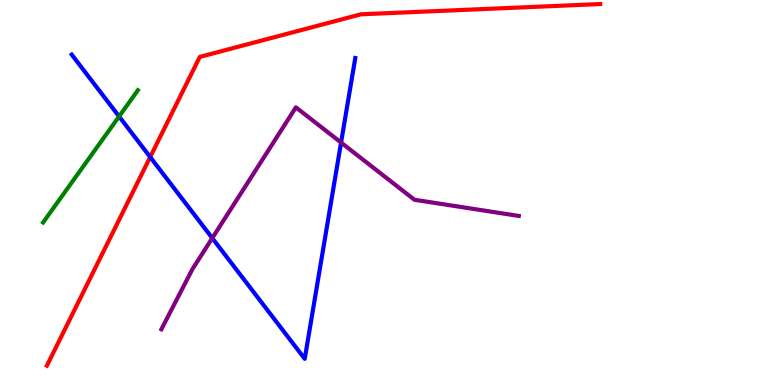[{'lines': ['blue', 'red'], 'intersections': [{'x': 1.94, 'y': 5.92}]}, {'lines': ['green', 'red'], 'intersections': []}, {'lines': ['purple', 'red'], 'intersections': []}, {'lines': ['blue', 'green'], 'intersections': [{'x': 1.54, 'y': 6.98}]}, {'lines': ['blue', 'purple'], 'intersections': [{'x': 2.74, 'y': 3.82}, {'x': 4.4, 'y': 6.3}]}, {'lines': ['green', 'purple'], 'intersections': []}]